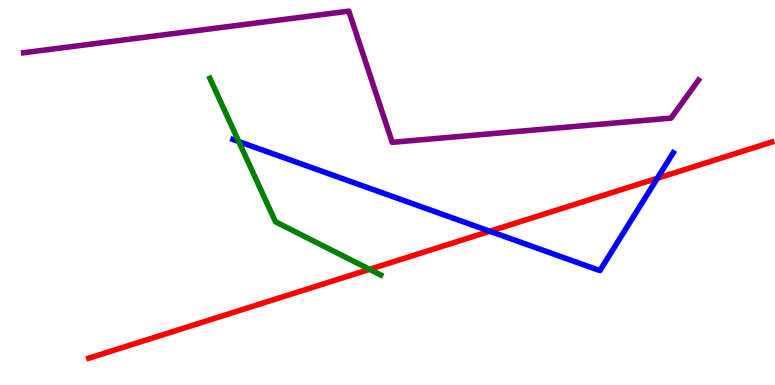[{'lines': ['blue', 'red'], 'intersections': [{'x': 6.32, 'y': 3.99}, {'x': 8.48, 'y': 5.37}]}, {'lines': ['green', 'red'], 'intersections': [{'x': 4.77, 'y': 3.0}]}, {'lines': ['purple', 'red'], 'intersections': []}, {'lines': ['blue', 'green'], 'intersections': [{'x': 3.08, 'y': 6.32}]}, {'lines': ['blue', 'purple'], 'intersections': []}, {'lines': ['green', 'purple'], 'intersections': []}]